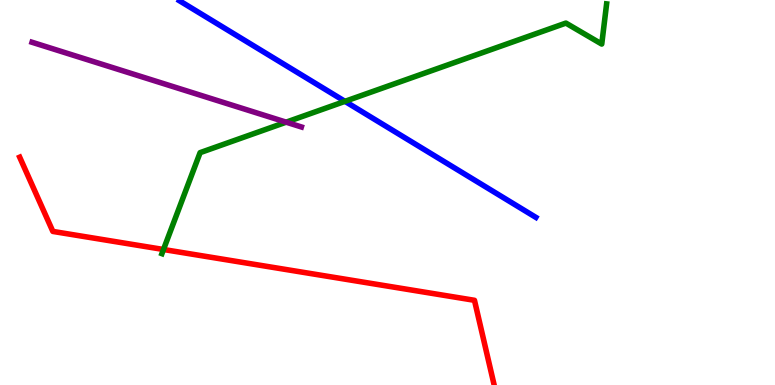[{'lines': ['blue', 'red'], 'intersections': []}, {'lines': ['green', 'red'], 'intersections': [{'x': 2.11, 'y': 3.52}]}, {'lines': ['purple', 'red'], 'intersections': []}, {'lines': ['blue', 'green'], 'intersections': [{'x': 4.45, 'y': 7.37}]}, {'lines': ['blue', 'purple'], 'intersections': []}, {'lines': ['green', 'purple'], 'intersections': [{'x': 3.69, 'y': 6.83}]}]